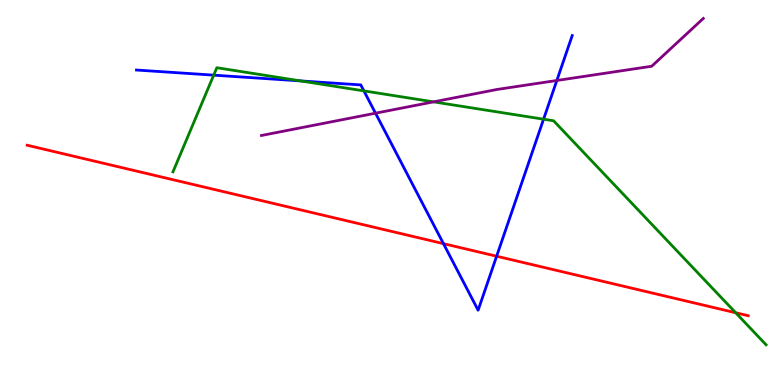[{'lines': ['blue', 'red'], 'intersections': [{'x': 5.72, 'y': 3.67}, {'x': 6.41, 'y': 3.34}]}, {'lines': ['green', 'red'], 'intersections': [{'x': 9.49, 'y': 1.88}]}, {'lines': ['purple', 'red'], 'intersections': []}, {'lines': ['blue', 'green'], 'intersections': [{'x': 2.76, 'y': 8.05}, {'x': 3.88, 'y': 7.9}, {'x': 4.7, 'y': 7.64}, {'x': 7.01, 'y': 6.9}]}, {'lines': ['blue', 'purple'], 'intersections': [{'x': 4.85, 'y': 7.06}, {'x': 7.18, 'y': 7.91}]}, {'lines': ['green', 'purple'], 'intersections': [{'x': 5.59, 'y': 7.35}]}]